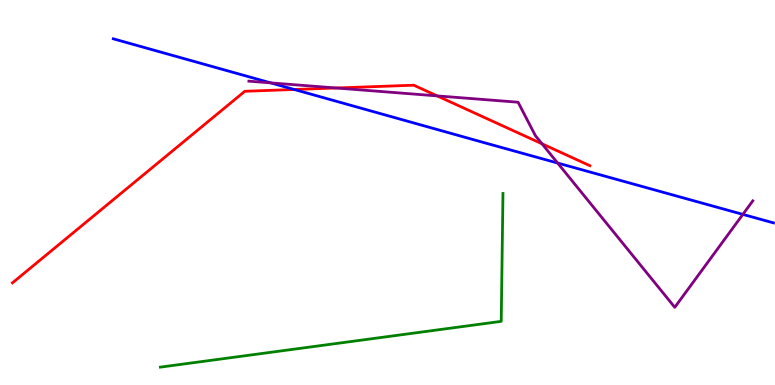[{'lines': ['blue', 'red'], 'intersections': [{'x': 3.8, 'y': 7.68}]}, {'lines': ['green', 'red'], 'intersections': []}, {'lines': ['purple', 'red'], 'intersections': [{'x': 4.34, 'y': 7.71}, {'x': 5.64, 'y': 7.51}, {'x': 6.99, 'y': 6.26}]}, {'lines': ['blue', 'green'], 'intersections': []}, {'lines': ['blue', 'purple'], 'intersections': [{'x': 3.49, 'y': 7.85}, {'x': 7.2, 'y': 5.77}, {'x': 9.59, 'y': 4.43}]}, {'lines': ['green', 'purple'], 'intersections': []}]